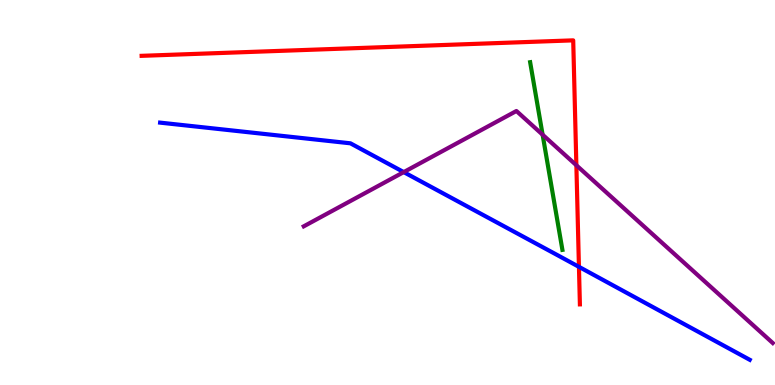[{'lines': ['blue', 'red'], 'intersections': [{'x': 7.47, 'y': 3.07}]}, {'lines': ['green', 'red'], 'intersections': []}, {'lines': ['purple', 'red'], 'intersections': [{'x': 7.44, 'y': 5.71}]}, {'lines': ['blue', 'green'], 'intersections': []}, {'lines': ['blue', 'purple'], 'intersections': [{'x': 5.21, 'y': 5.53}]}, {'lines': ['green', 'purple'], 'intersections': [{'x': 7.0, 'y': 6.5}]}]